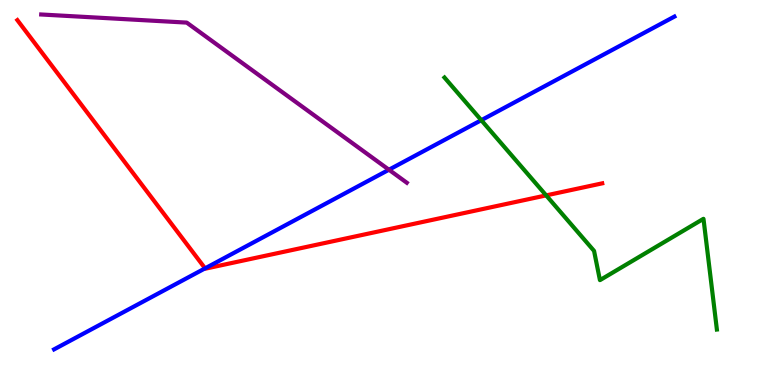[{'lines': ['blue', 'red'], 'intersections': [{'x': 2.65, 'y': 3.03}]}, {'lines': ['green', 'red'], 'intersections': [{'x': 7.05, 'y': 4.92}]}, {'lines': ['purple', 'red'], 'intersections': []}, {'lines': ['blue', 'green'], 'intersections': [{'x': 6.21, 'y': 6.88}]}, {'lines': ['blue', 'purple'], 'intersections': [{'x': 5.02, 'y': 5.59}]}, {'lines': ['green', 'purple'], 'intersections': []}]